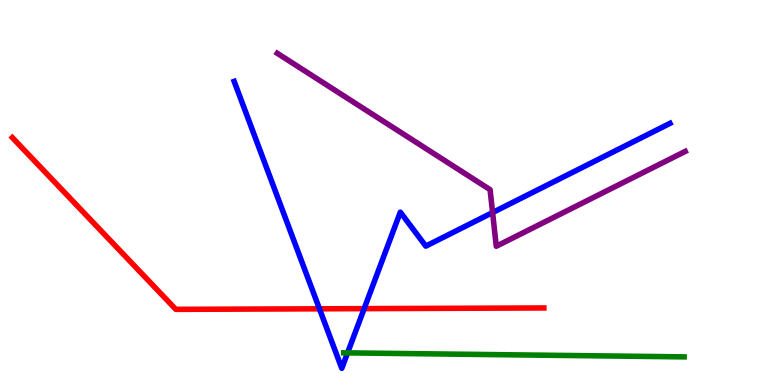[{'lines': ['blue', 'red'], 'intersections': [{'x': 4.12, 'y': 1.98}, {'x': 4.7, 'y': 1.98}]}, {'lines': ['green', 'red'], 'intersections': []}, {'lines': ['purple', 'red'], 'intersections': []}, {'lines': ['blue', 'green'], 'intersections': [{'x': 4.48, 'y': 0.834}]}, {'lines': ['blue', 'purple'], 'intersections': [{'x': 6.36, 'y': 4.48}]}, {'lines': ['green', 'purple'], 'intersections': []}]